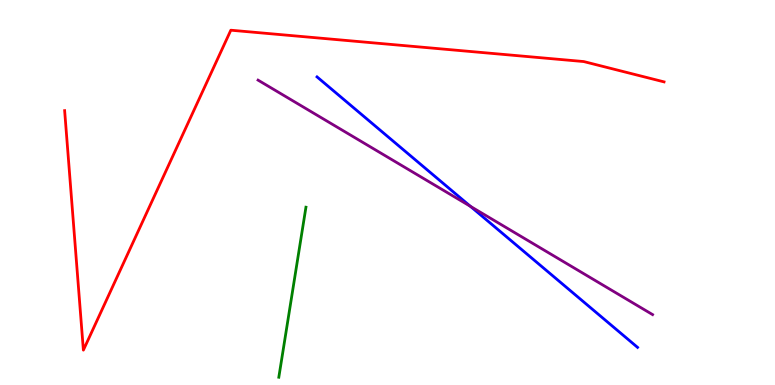[{'lines': ['blue', 'red'], 'intersections': []}, {'lines': ['green', 'red'], 'intersections': []}, {'lines': ['purple', 'red'], 'intersections': []}, {'lines': ['blue', 'green'], 'intersections': []}, {'lines': ['blue', 'purple'], 'intersections': [{'x': 6.07, 'y': 4.64}]}, {'lines': ['green', 'purple'], 'intersections': []}]